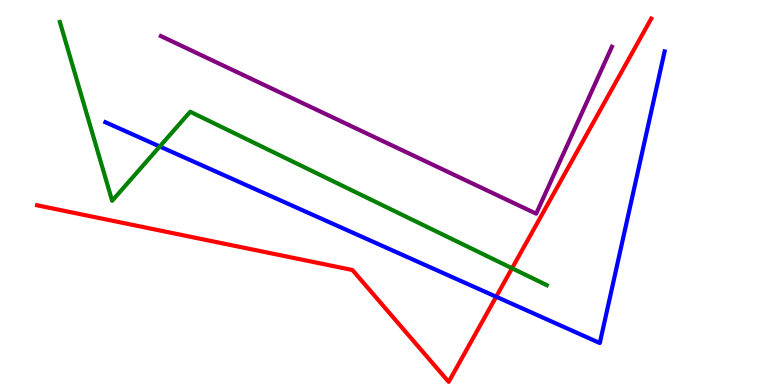[{'lines': ['blue', 'red'], 'intersections': [{'x': 6.4, 'y': 2.29}]}, {'lines': ['green', 'red'], 'intersections': [{'x': 6.61, 'y': 3.03}]}, {'lines': ['purple', 'red'], 'intersections': []}, {'lines': ['blue', 'green'], 'intersections': [{'x': 2.06, 'y': 6.2}]}, {'lines': ['blue', 'purple'], 'intersections': []}, {'lines': ['green', 'purple'], 'intersections': []}]